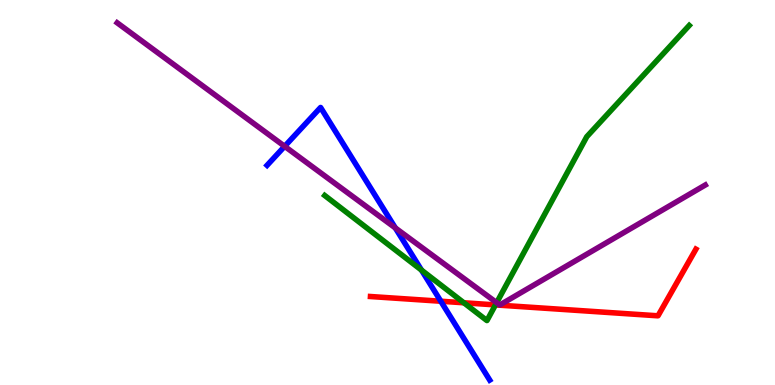[{'lines': ['blue', 'red'], 'intersections': [{'x': 5.69, 'y': 2.18}]}, {'lines': ['green', 'red'], 'intersections': [{'x': 5.99, 'y': 2.14}, {'x': 6.39, 'y': 2.08}]}, {'lines': ['purple', 'red'], 'intersections': []}, {'lines': ['blue', 'green'], 'intersections': [{'x': 5.44, 'y': 2.98}]}, {'lines': ['blue', 'purple'], 'intersections': [{'x': 3.67, 'y': 6.2}, {'x': 5.1, 'y': 4.08}]}, {'lines': ['green', 'purple'], 'intersections': [{'x': 6.41, 'y': 2.14}]}]